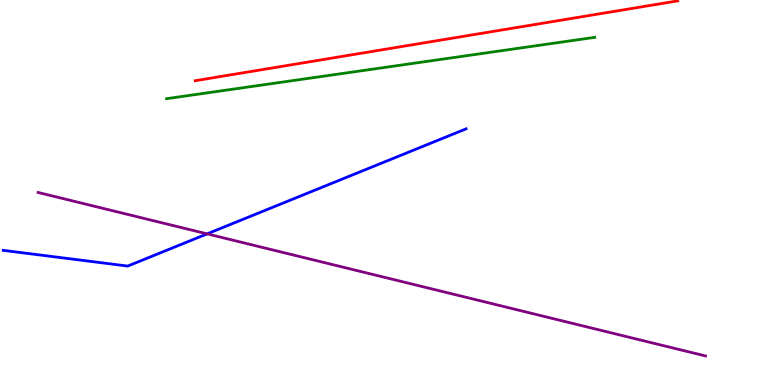[{'lines': ['blue', 'red'], 'intersections': []}, {'lines': ['green', 'red'], 'intersections': []}, {'lines': ['purple', 'red'], 'intersections': []}, {'lines': ['blue', 'green'], 'intersections': []}, {'lines': ['blue', 'purple'], 'intersections': [{'x': 2.67, 'y': 3.93}]}, {'lines': ['green', 'purple'], 'intersections': []}]